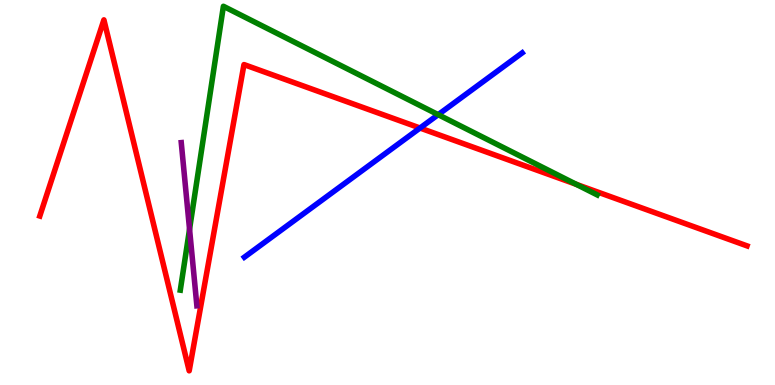[{'lines': ['blue', 'red'], 'intersections': [{'x': 5.42, 'y': 6.67}]}, {'lines': ['green', 'red'], 'intersections': [{'x': 7.44, 'y': 5.21}]}, {'lines': ['purple', 'red'], 'intersections': []}, {'lines': ['blue', 'green'], 'intersections': [{'x': 5.65, 'y': 7.02}]}, {'lines': ['blue', 'purple'], 'intersections': []}, {'lines': ['green', 'purple'], 'intersections': [{'x': 2.45, 'y': 4.05}]}]